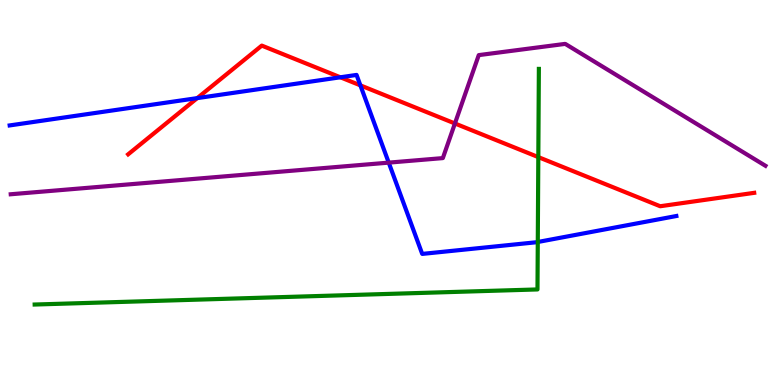[{'lines': ['blue', 'red'], 'intersections': [{'x': 2.54, 'y': 7.45}, {'x': 4.39, 'y': 7.99}, {'x': 4.65, 'y': 7.78}]}, {'lines': ['green', 'red'], 'intersections': [{'x': 6.95, 'y': 5.92}]}, {'lines': ['purple', 'red'], 'intersections': [{'x': 5.87, 'y': 6.79}]}, {'lines': ['blue', 'green'], 'intersections': [{'x': 6.94, 'y': 3.71}]}, {'lines': ['blue', 'purple'], 'intersections': [{'x': 5.02, 'y': 5.78}]}, {'lines': ['green', 'purple'], 'intersections': []}]